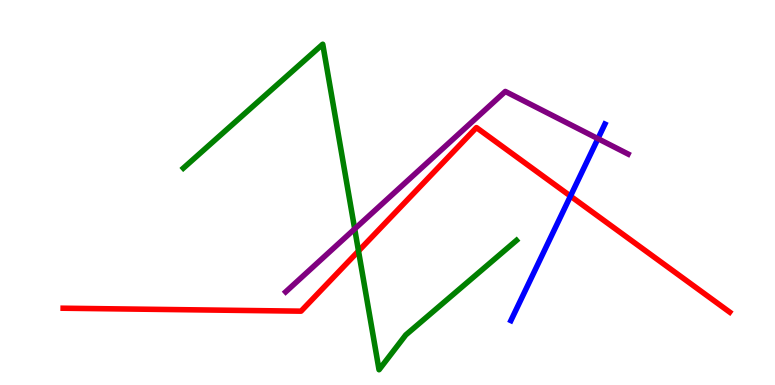[{'lines': ['blue', 'red'], 'intersections': [{'x': 7.36, 'y': 4.91}]}, {'lines': ['green', 'red'], 'intersections': [{'x': 4.63, 'y': 3.48}]}, {'lines': ['purple', 'red'], 'intersections': []}, {'lines': ['blue', 'green'], 'intersections': []}, {'lines': ['blue', 'purple'], 'intersections': [{'x': 7.72, 'y': 6.4}]}, {'lines': ['green', 'purple'], 'intersections': [{'x': 4.58, 'y': 4.05}]}]